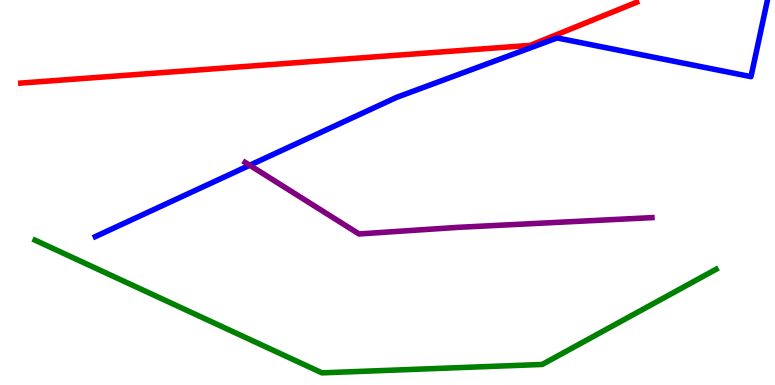[{'lines': ['blue', 'red'], 'intersections': []}, {'lines': ['green', 'red'], 'intersections': []}, {'lines': ['purple', 'red'], 'intersections': []}, {'lines': ['blue', 'green'], 'intersections': []}, {'lines': ['blue', 'purple'], 'intersections': [{'x': 3.22, 'y': 5.71}]}, {'lines': ['green', 'purple'], 'intersections': []}]